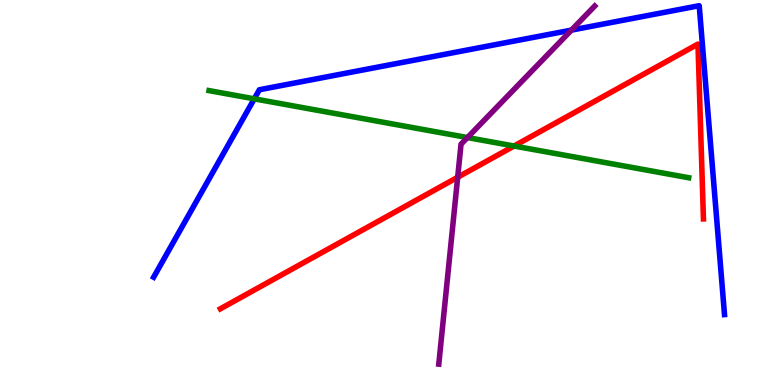[{'lines': ['blue', 'red'], 'intersections': []}, {'lines': ['green', 'red'], 'intersections': [{'x': 6.63, 'y': 6.21}]}, {'lines': ['purple', 'red'], 'intersections': [{'x': 5.91, 'y': 5.4}]}, {'lines': ['blue', 'green'], 'intersections': [{'x': 3.28, 'y': 7.43}]}, {'lines': ['blue', 'purple'], 'intersections': [{'x': 7.37, 'y': 9.22}]}, {'lines': ['green', 'purple'], 'intersections': [{'x': 6.03, 'y': 6.43}]}]